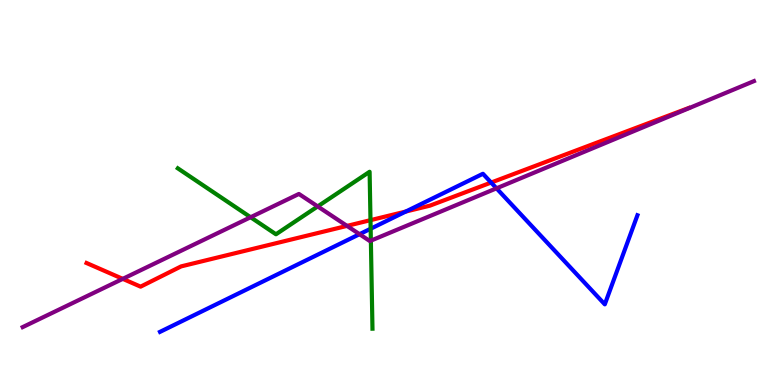[{'lines': ['blue', 'red'], 'intersections': [{'x': 5.24, 'y': 4.51}, {'x': 6.34, 'y': 5.26}]}, {'lines': ['green', 'red'], 'intersections': [{'x': 4.78, 'y': 4.28}]}, {'lines': ['purple', 'red'], 'intersections': [{'x': 1.58, 'y': 2.76}, {'x': 4.48, 'y': 4.13}]}, {'lines': ['blue', 'green'], 'intersections': [{'x': 4.78, 'y': 4.06}]}, {'lines': ['blue', 'purple'], 'intersections': [{'x': 4.64, 'y': 3.92}, {'x': 6.41, 'y': 5.11}]}, {'lines': ['green', 'purple'], 'intersections': [{'x': 3.23, 'y': 4.36}, {'x': 4.1, 'y': 4.64}, {'x': 4.79, 'y': 3.75}]}]